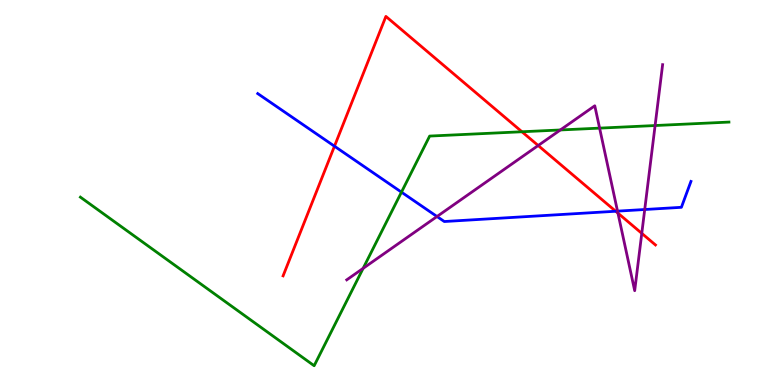[{'lines': ['blue', 'red'], 'intersections': [{'x': 4.32, 'y': 6.2}, {'x': 7.94, 'y': 4.51}]}, {'lines': ['green', 'red'], 'intersections': [{'x': 6.73, 'y': 6.58}]}, {'lines': ['purple', 'red'], 'intersections': [{'x': 6.94, 'y': 6.22}, {'x': 7.97, 'y': 4.46}, {'x': 8.28, 'y': 3.94}]}, {'lines': ['blue', 'green'], 'intersections': [{'x': 5.18, 'y': 5.01}]}, {'lines': ['blue', 'purple'], 'intersections': [{'x': 5.64, 'y': 4.38}, {'x': 7.97, 'y': 4.52}, {'x': 8.32, 'y': 4.56}]}, {'lines': ['green', 'purple'], 'intersections': [{'x': 4.69, 'y': 3.03}, {'x': 7.23, 'y': 6.62}, {'x': 7.74, 'y': 6.67}, {'x': 8.45, 'y': 6.74}]}]